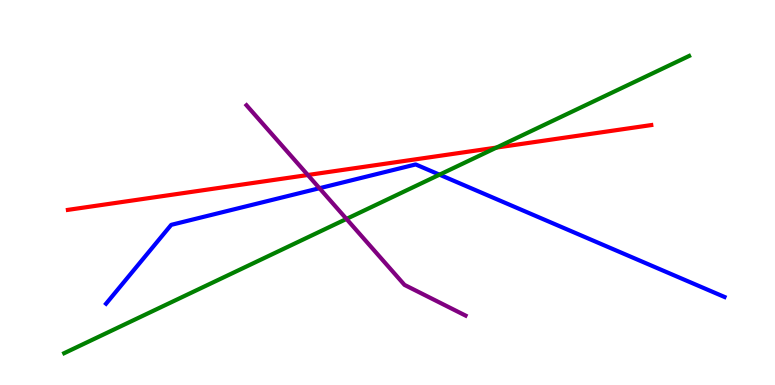[{'lines': ['blue', 'red'], 'intersections': []}, {'lines': ['green', 'red'], 'intersections': [{'x': 6.41, 'y': 6.17}]}, {'lines': ['purple', 'red'], 'intersections': [{'x': 3.97, 'y': 5.45}]}, {'lines': ['blue', 'green'], 'intersections': [{'x': 5.67, 'y': 5.46}]}, {'lines': ['blue', 'purple'], 'intersections': [{'x': 4.12, 'y': 5.11}]}, {'lines': ['green', 'purple'], 'intersections': [{'x': 4.47, 'y': 4.31}]}]